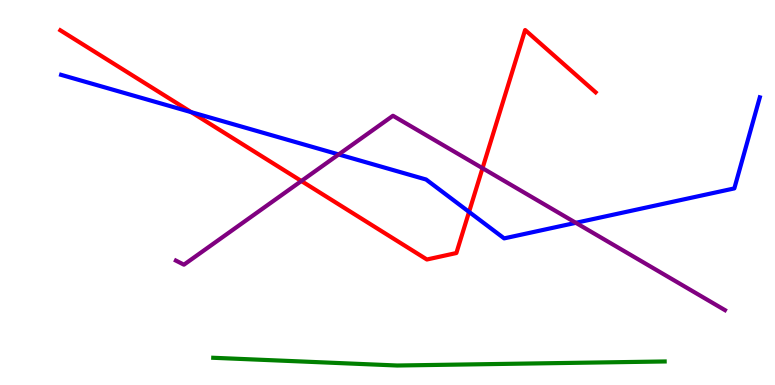[{'lines': ['blue', 'red'], 'intersections': [{'x': 2.47, 'y': 7.09}, {'x': 6.05, 'y': 4.5}]}, {'lines': ['green', 'red'], 'intersections': []}, {'lines': ['purple', 'red'], 'intersections': [{'x': 3.89, 'y': 5.3}, {'x': 6.23, 'y': 5.63}]}, {'lines': ['blue', 'green'], 'intersections': []}, {'lines': ['blue', 'purple'], 'intersections': [{'x': 4.37, 'y': 5.99}, {'x': 7.43, 'y': 4.21}]}, {'lines': ['green', 'purple'], 'intersections': []}]